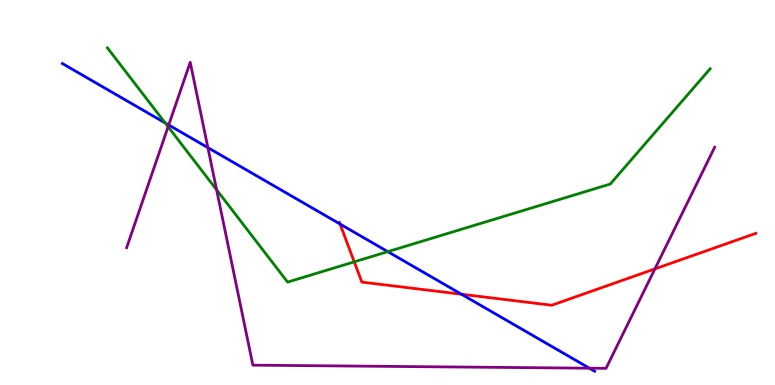[{'lines': ['blue', 'red'], 'intersections': [{'x': 4.39, 'y': 4.18}, {'x': 5.95, 'y': 2.36}]}, {'lines': ['green', 'red'], 'intersections': [{'x': 4.57, 'y': 3.2}]}, {'lines': ['purple', 'red'], 'intersections': [{'x': 8.45, 'y': 3.02}]}, {'lines': ['blue', 'green'], 'intersections': [{'x': 2.13, 'y': 6.81}, {'x': 5.0, 'y': 3.46}]}, {'lines': ['blue', 'purple'], 'intersections': [{'x': 2.18, 'y': 6.75}, {'x': 2.68, 'y': 6.17}, {'x': 7.61, 'y': 0.436}]}, {'lines': ['green', 'purple'], 'intersections': [{'x': 2.17, 'y': 6.71}, {'x': 2.79, 'y': 5.07}]}]